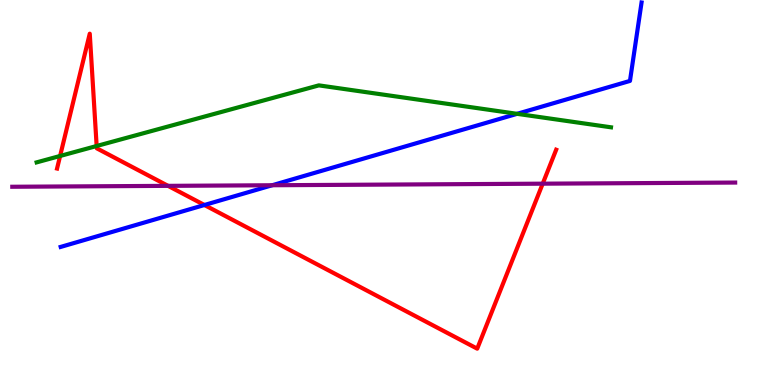[{'lines': ['blue', 'red'], 'intersections': [{'x': 2.64, 'y': 4.68}]}, {'lines': ['green', 'red'], 'intersections': [{'x': 0.776, 'y': 5.95}, {'x': 1.25, 'y': 6.21}]}, {'lines': ['purple', 'red'], 'intersections': [{'x': 2.17, 'y': 5.17}, {'x': 7.0, 'y': 5.23}]}, {'lines': ['blue', 'green'], 'intersections': [{'x': 6.67, 'y': 7.04}]}, {'lines': ['blue', 'purple'], 'intersections': [{'x': 3.51, 'y': 5.19}]}, {'lines': ['green', 'purple'], 'intersections': []}]